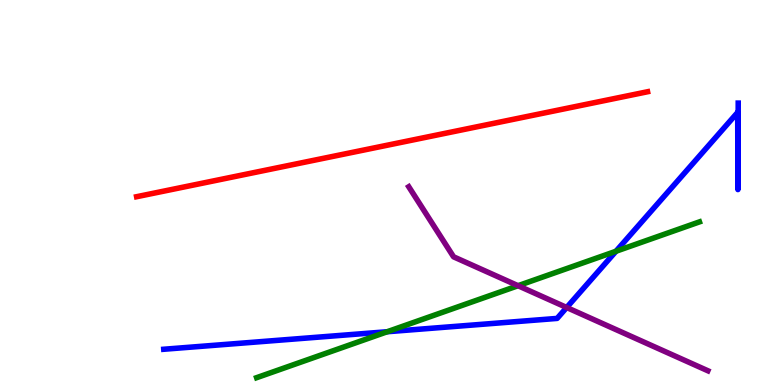[{'lines': ['blue', 'red'], 'intersections': []}, {'lines': ['green', 'red'], 'intersections': []}, {'lines': ['purple', 'red'], 'intersections': []}, {'lines': ['blue', 'green'], 'intersections': [{'x': 5.0, 'y': 1.38}, {'x': 7.95, 'y': 3.47}]}, {'lines': ['blue', 'purple'], 'intersections': [{'x': 7.31, 'y': 2.01}]}, {'lines': ['green', 'purple'], 'intersections': [{'x': 6.68, 'y': 2.58}]}]